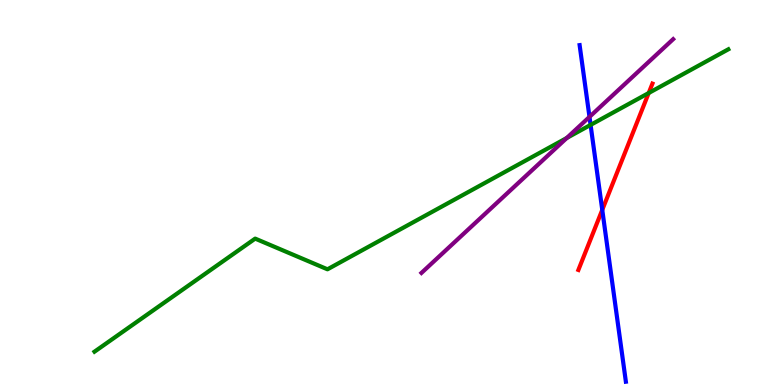[{'lines': ['blue', 'red'], 'intersections': [{'x': 7.77, 'y': 4.55}]}, {'lines': ['green', 'red'], 'intersections': [{'x': 8.37, 'y': 7.58}]}, {'lines': ['purple', 'red'], 'intersections': []}, {'lines': ['blue', 'green'], 'intersections': [{'x': 7.62, 'y': 6.76}]}, {'lines': ['blue', 'purple'], 'intersections': [{'x': 7.61, 'y': 6.96}]}, {'lines': ['green', 'purple'], 'intersections': [{'x': 7.31, 'y': 6.42}]}]